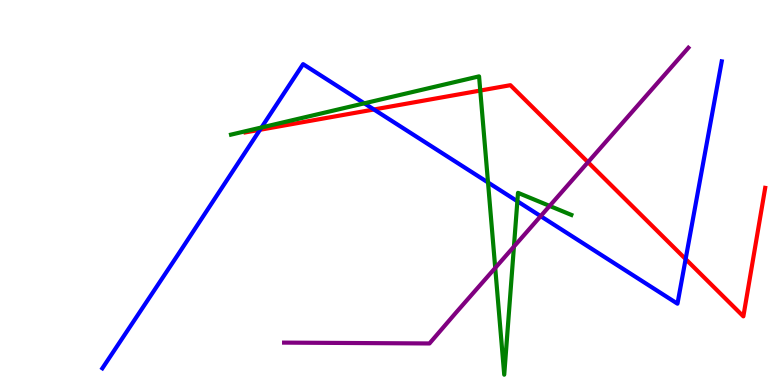[{'lines': ['blue', 'red'], 'intersections': [{'x': 3.35, 'y': 6.63}, {'x': 4.83, 'y': 7.16}, {'x': 8.85, 'y': 3.27}]}, {'lines': ['green', 'red'], 'intersections': [{'x': 6.2, 'y': 7.65}]}, {'lines': ['purple', 'red'], 'intersections': [{'x': 7.59, 'y': 5.79}]}, {'lines': ['blue', 'green'], 'intersections': [{'x': 3.37, 'y': 6.69}, {'x': 4.7, 'y': 7.32}, {'x': 6.3, 'y': 5.26}, {'x': 6.68, 'y': 4.77}]}, {'lines': ['blue', 'purple'], 'intersections': [{'x': 6.98, 'y': 4.39}]}, {'lines': ['green', 'purple'], 'intersections': [{'x': 6.39, 'y': 3.04}, {'x': 6.63, 'y': 3.59}, {'x': 7.09, 'y': 4.65}]}]